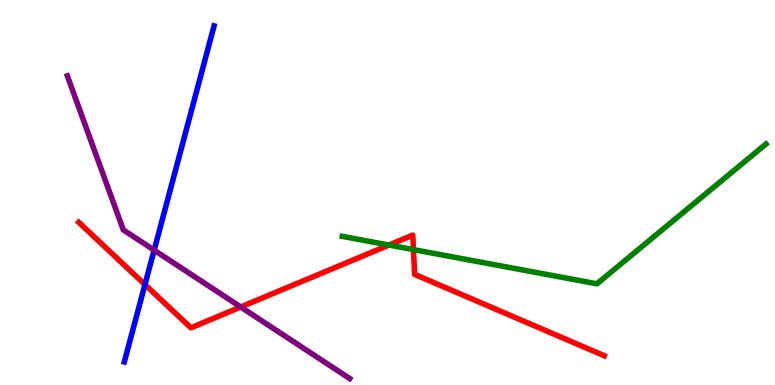[{'lines': ['blue', 'red'], 'intersections': [{'x': 1.87, 'y': 2.61}]}, {'lines': ['green', 'red'], 'intersections': [{'x': 5.02, 'y': 3.64}, {'x': 5.33, 'y': 3.52}]}, {'lines': ['purple', 'red'], 'intersections': [{'x': 3.11, 'y': 2.03}]}, {'lines': ['blue', 'green'], 'intersections': []}, {'lines': ['blue', 'purple'], 'intersections': [{'x': 1.99, 'y': 3.5}]}, {'lines': ['green', 'purple'], 'intersections': []}]